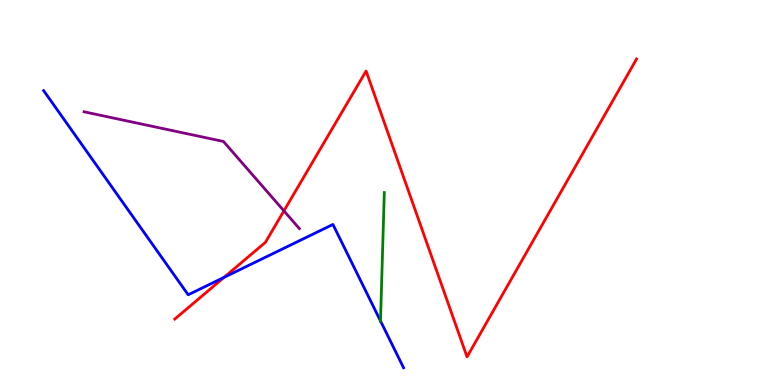[{'lines': ['blue', 'red'], 'intersections': [{'x': 2.89, 'y': 2.8}]}, {'lines': ['green', 'red'], 'intersections': []}, {'lines': ['purple', 'red'], 'intersections': [{'x': 3.66, 'y': 4.52}]}, {'lines': ['blue', 'green'], 'intersections': [{'x': 4.91, 'y': 1.66}]}, {'lines': ['blue', 'purple'], 'intersections': []}, {'lines': ['green', 'purple'], 'intersections': []}]